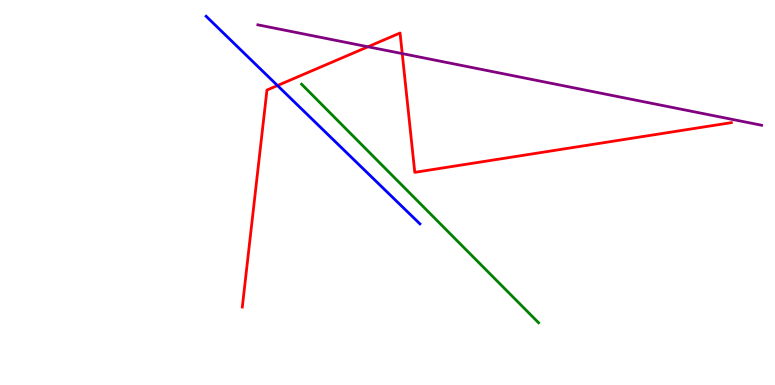[{'lines': ['blue', 'red'], 'intersections': [{'x': 3.58, 'y': 7.78}]}, {'lines': ['green', 'red'], 'intersections': []}, {'lines': ['purple', 'red'], 'intersections': [{'x': 4.75, 'y': 8.79}, {'x': 5.19, 'y': 8.61}]}, {'lines': ['blue', 'green'], 'intersections': []}, {'lines': ['blue', 'purple'], 'intersections': []}, {'lines': ['green', 'purple'], 'intersections': []}]